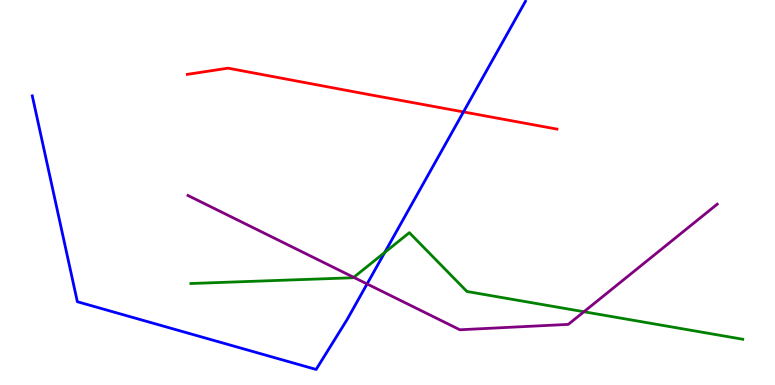[{'lines': ['blue', 'red'], 'intersections': [{'x': 5.98, 'y': 7.09}]}, {'lines': ['green', 'red'], 'intersections': []}, {'lines': ['purple', 'red'], 'intersections': []}, {'lines': ['blue', 'green'], 'intersections': [{'x': 4.96, 'y': 3.44}]}, {'lines': ['blue', 'purple'], 'intersections': [{'x': 4.74, 'y': 2.62}]}, {'lines': ['green', 'purple'], 'intersections': [{'x': 4.56, 'y': 2.8}, {'x': 7.53, 'y': 1.9}]}]